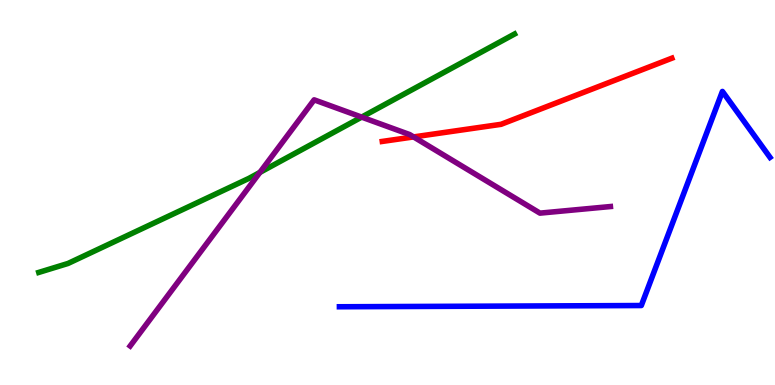[{'lines': ['blue', 'red'], 'intersections': []}, {'lines': ['green', 'red'], 'intersections': []}, {'lines': ['purple', 'red'], 'intersections': [{'x': 5.34, 'y': 6.44}]}, {'lines': ['blue', 'green'], 'intersections': []}, {'lines': ['blue', 'purple'], 'intersections': []}, {'lines': ['green', 'purple'], 'intersections': [{'x': 3.35, 'y': 5.52}, {'x': 4.67, 'y': 6.96}]}]